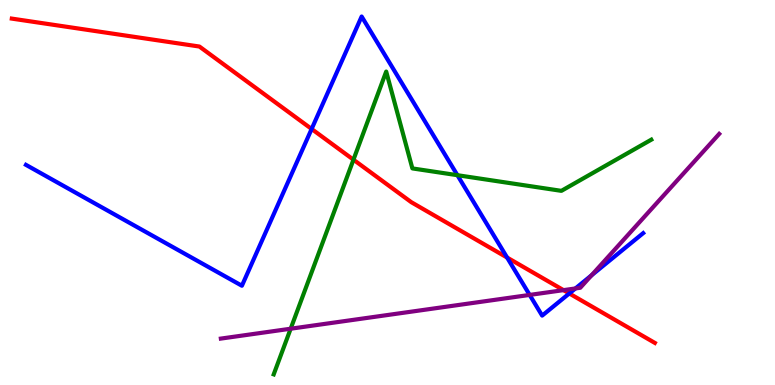[{'lines': ['blue', 'red'], 'intersections': [{'x': 4.02, 'y': 6.65}, {'x': 6.54, 'y': 3.31}, {'x': 7.35, 'y': 2.38}]}, {'lines': ['green', 'red'], 'intersections': [{'x': 4.56, 'y': 5.85}]}, {'lines': ['purple', 'red'], 'intersections': [{'x': 7.27, 'y': 2.46}]}, {'lines': ['blue', 'green'], 'intersections': [{'x': 5.9, 'y': 5.45}]}, {'lines': ['blue', 'purple'], 'intersections': [{'x': 6.83, 'y': 2.34}, {'x': 7.42, 'y': 2.51}, {'x': 7.63, 'y': 2.85}]}, {'lines': ['green', 'purple'], 'intersections': [{'x': 3.75, 'y': 1.46}]}]